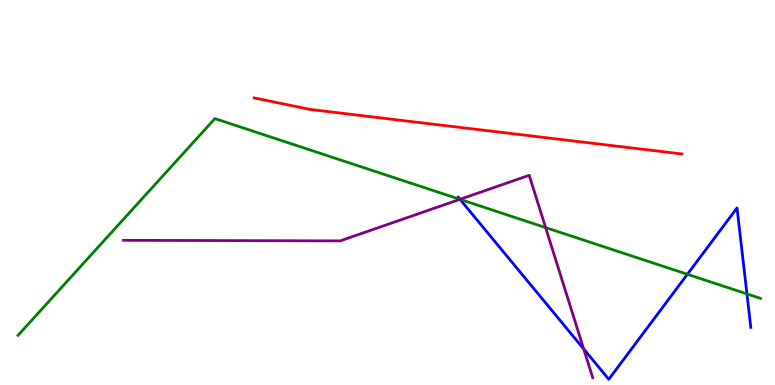[{'lines': ['blue', 'red'], 'intersections': []}, {'lines': ['green', 'red'], 'intersections': []}, {'lines': ['purple', 'red'], 'intersections': []}, {'lines': ['blue', 'green'], 'intersections': [{'x': 5.94, 'y': 4.82}, {'x': 8.87, 'y': 2.88}, {'x': 9.64, 'y': 2.37}]}, {'lines': ['blue', 'purple'], 'intersections': [{'x': 5.94, 'y': 4.82}, {'x': 7.53, 'y': 0.936}]}, {'lines': ['green', 'purple'], 'intersections': [{'x': 5.93, 'y': 4.82}, {'x': 7.04, 'y': 4.09}]}]